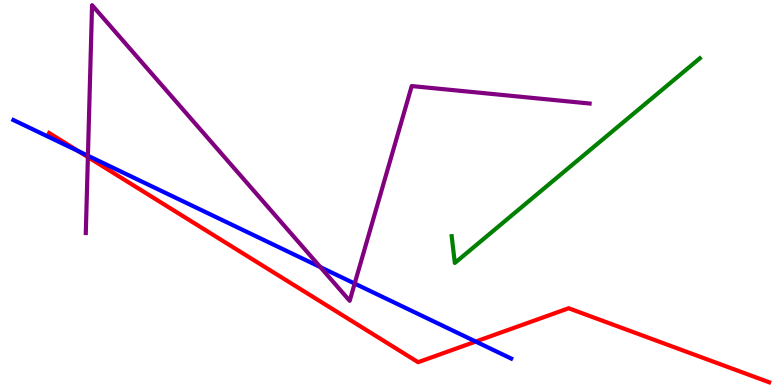[{'lines': ['blue', 'red'], 'intersections': [{'x': 1.01, 'y': 6.07}, {'x': 6.14, 'y': 1.13}]}, {'lines': ['green', 'red'], 'intersections': []}, {'lines': ['purple', 'red'], 'intersections': [{'x': 1.13, 'y': 5.92}]}, {'lines': ['blue', 'green'], 'intersections': []}, {'lines': ['blue', 'purple'], 'intersections': [{'x': 1.13, 'y': 5.95}, {'x': 4.13, 'y': 3.06}, {'x': 4.58, 'y': 2.64}]}, {'lines': ['green', 'purple'], 'intersections': []}]